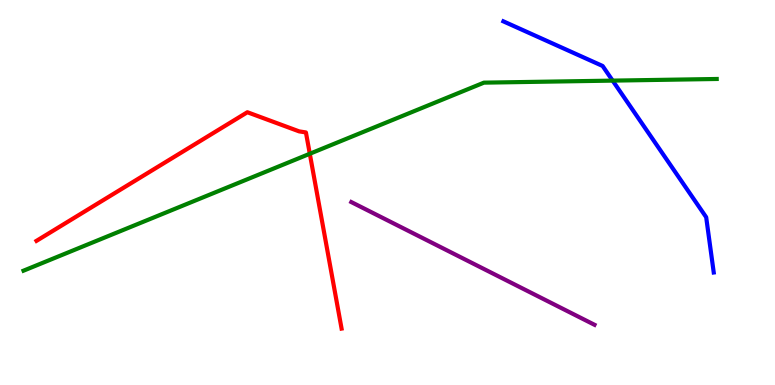[{'lines': ['blue', 'red'], 'intersections': []}, {'lines': ['green', 'red'], 'intersections': [{'x': 4.0, 'y': 6.01}]}, {'lines': ['purple', 'red'], 'intersections': []}, {'lines': ['blue', 'green'], 'intersections': [{'x': 7.91, 'y': 7.91}]}, {'lines': ['blue', 'purple'], 'intersections': []}, {'lines': ['green', 'purple'], 'intersections': []}]